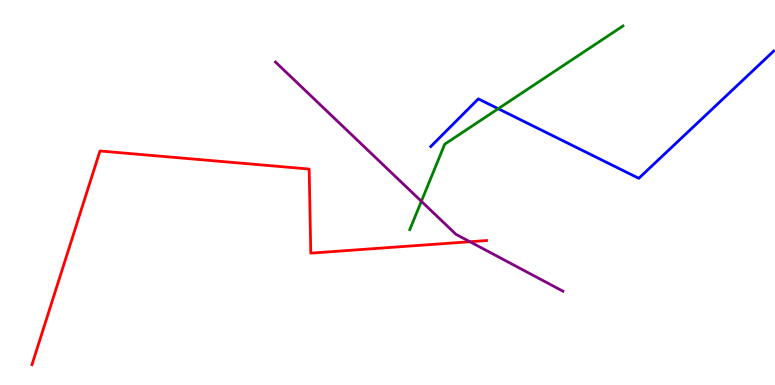[{'lines': ['blue', 'red'], 'intersections': []}, {'lines': ['green', 'red'], 'intersections': []}, {'lines': ['purple', 'red'], 'intersections': [{'x': 6.06, 'y': 3.72}]}, {'lines': ['blue', 'green'], 'intersections': [{'x': 6.43, 'y': 7.18}]}, {'lines': ['blue', 'purple'], 'intersections': []}, {'lines': ['green', 'purple'], 'intersections': [{'x': 5.44, 'y': 4.77}]}]